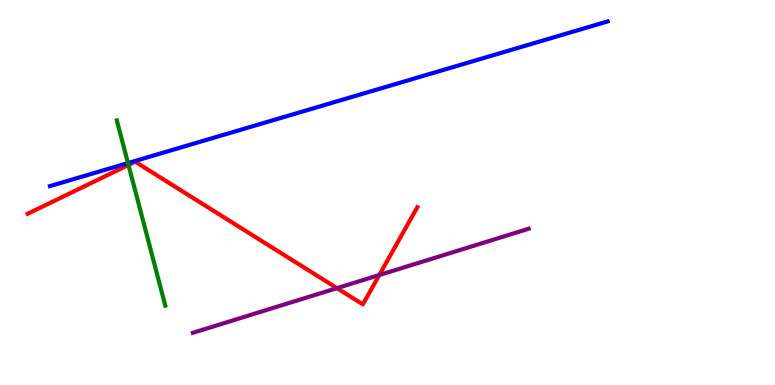[{'lines': ['blue', 'red'], 'intersections': []}, {'lines': ['green', 'red'], 'intersections': [{'x': 1.66, 'y': 5.72}]}, {'lines': ['purple', 'red'], 'intersections': [{'x': 4.35, 'y': 2.52}, {'x': 4.89, 'y': 2.86}]}, {'lines': ['blue', 'green'], 'intersections': [{'x': 1.65, 'y': 5.76}]}, {'lines': ['blue', 'purple'], 'intersections': []}, {'lines': ['green', 'purple'], 'intersections': []}]